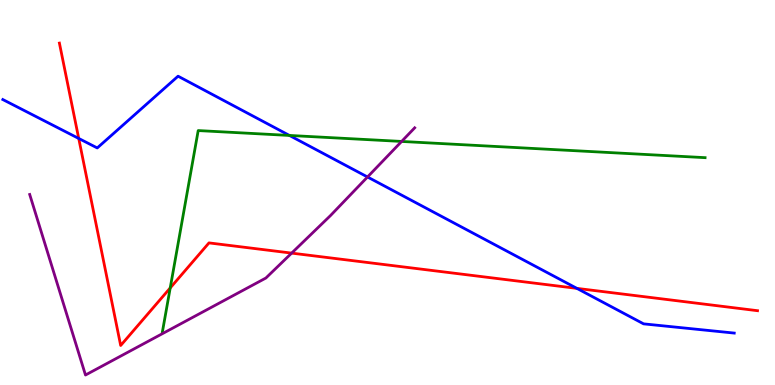[{'lines': ['blue', 'red'], 'intersections': [{'x': 1.02, 'y': 6.4}, {'x': 7.44, 'y': 2.51}]}, {'lines': ['green', 'red'], 'intersections': [{'x': 2.2, 'y': 2.52}]}, {'lines': ['purple', 'red'], 'intersections': [{'x': 3.76, 'y': 3.43}]}, {'lines': ['blue', 'green'], 'intersections': [{'x': 3.73, 'y': 6.48}]}, {'lines': ['blue', 'purple'], 'intersections': [{'x': 4.74, 'y': 5.4}]}, {'lines': ['green', 'purple'], 'intersections': [{'x': 5.18, 'y': 6.33}]}]